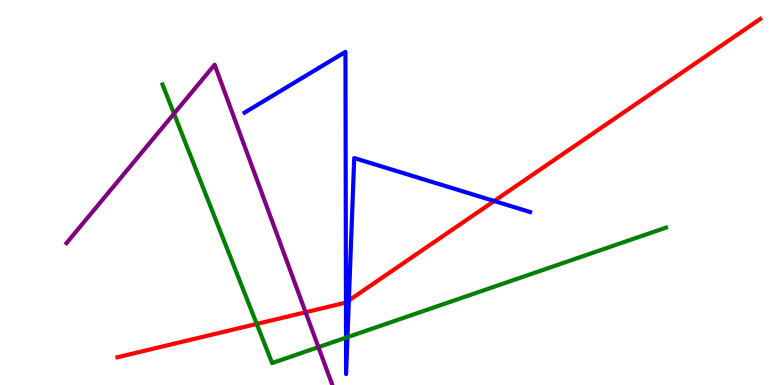[{'lines': ['blue', 'red'], 'intersections': [{'x': 4.46, 'y': 2.14}, {'x': 4.5, 'y': 2.2}, {'x': 6.38, 'y': 4.78}]}, {'lines': ['green', 'red'], 'intersections': [{'x': 3.31, 'y': 1.59}]}, {'lines': ['purple', 'red'], 'intersections': [{'x': 3.94, 'y': 1.89}]}, {'lines': ['blue', 'green'], 'intersections': [{'x': 4.46, 'y': 1.23}, {'x': 4.48, 'y': 1.24}]}, {'lines': ['blue', 'purple'], 'intersections': []}, {'lines': ['green', 'purple'], 'intersections': [{'x': 2.25, 'y': 7.05}, {'x': 4.11, 'y': 0.983}]}]